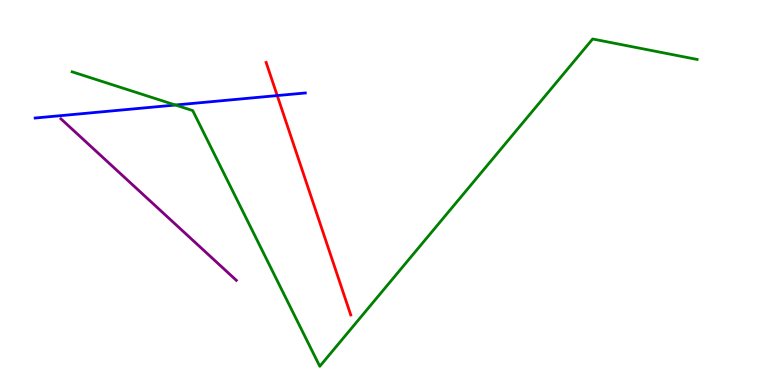[{'lines': ['blue', 'red'], 'intersections': [{'x': 3.58, 'y': 7.52}]}, {'lines': ['green', 'red'], 'intersections': []}, {'lines': ['purple', 'red'], 'intersections': []}, {'lines': ['blue', 'green'], 'intersections': [{'x': 2.26, 'y': 7.27}]}, {'lines': ['blue', 'purple'], 'intersections': []}, {'lines': ['green', 'purple'], 'intersections': []}]